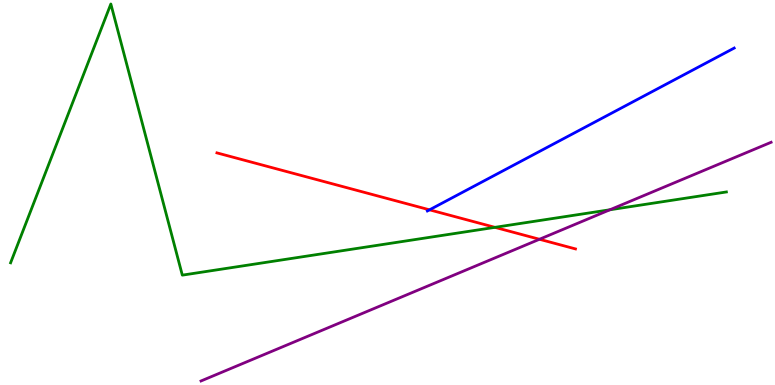[{'lines': ['blue', 'red'], 'intersections': [{'x': 5.54, 'y': 4.55}]}, {'lines': ['green', 'red'], 'intersections': [{'x': 6.39, 'y': 4.09}]}, {'lines': ['purple', 'red'], 'intersections': [{'x': 6.96, 'y': 3.79}]}, {'lines': ['blue', 'green'], 'intersections': []}, {'lines': ['blue', 'purple'], 'intersections': []}, {'lines': ['green', 'purple'], 'intersections': [{'x': 7.87, 'y': 4.55}]}]